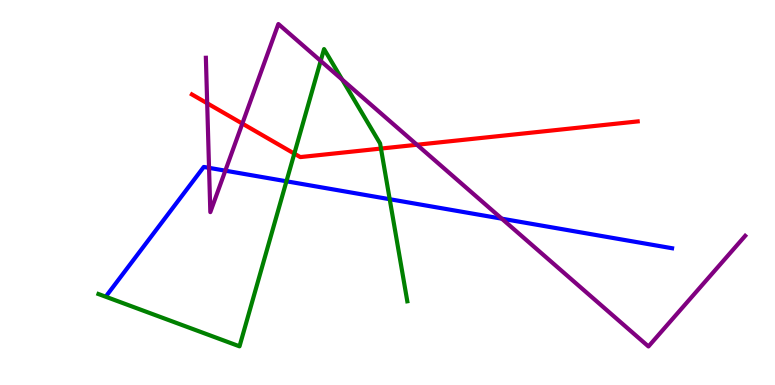[{'lines': ['blue', 'red'], 'intersections': []}, {'lines': ['green', 'red'], 'intersections': [{'x': 3.8, 'y': 6.01}, {'x': 4.92, 'y': 6.14}]}, {'lines': ['purple', 'red'], 'intersections': [{'x': 2.67, 'y': 7.32}, {'x': 3.13, 'y': 6.79}, {'x': 5.38, 'y': 6.24}]}, {'lines': ['blue', 'green'], 'intersections': [{'x': 3.7, 'y': 5.29}, {'x': 5.03, 'y': 4.83}]}, {'lines': ['blue', 'purple'], 'intersections': [{'x': 2.7, 'y': 5.64}, {'x': 2.91, 'y': 5.57}, {'x': 6.47, 'y': 4.32}]}, {'lines': ['green', 'purple'], 'intersections': [{'x': 4.14, 'y': 8.42}, {'x': 4.42, 'y': 7.93}]}]